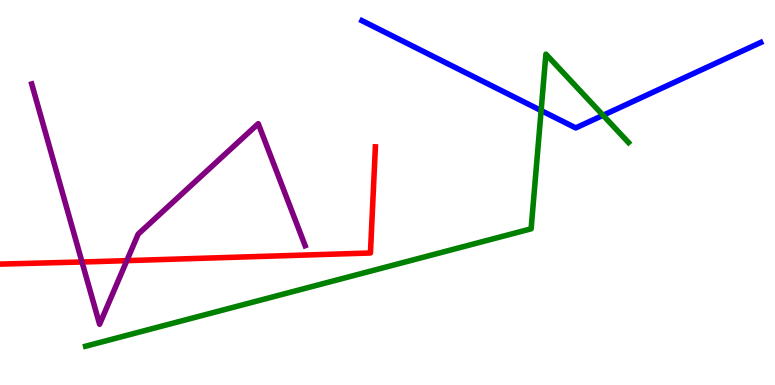[{'lines': ['blue', 'red'], 'intersections': []}, {'lines': ['green', 'red'], 'intersections': []}, {'lines': ['purple', 'red'], 'intersections': [{'x': 1.06, 'y': 3.2}, {'x': 1.64, 'y': 3.23}]}, {'lines': ['blue', 'green'], 'intersections': [{'x': 6.98, 'y': 7.13}, {'x': 7.78, 'y': 7.01}]}, {'lines': ['blue', 'purple'], 'intersections': []}, {'lines': ['green', 'purple'], 'intersections': []}]